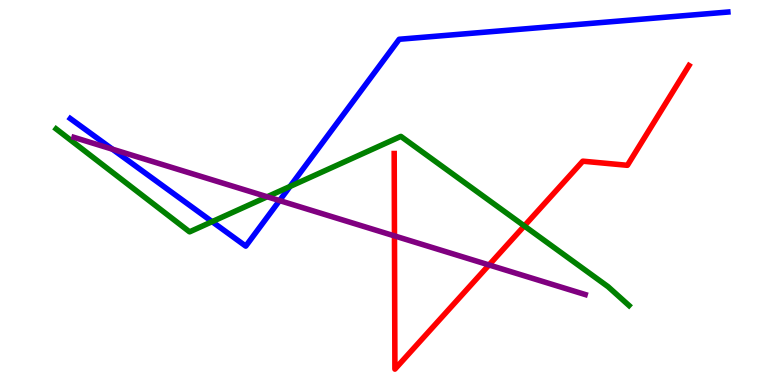[{'lines': ['blue', 'red'], 'intersections': []}, {'lines': ['green', 'red'], 'intersections': [{'x': 6.77, 'y': 4.13}]}, {'lines': ['purple', 'red'], 'intersections': [{'x': 5.09, 'y': 3.87}, {'x': 6.31, 'y': 3.12}]}, {'lines': ['blue', 'green'], 'intersections': [{'x': 2.74, 'y': 4.24}, {'x': 3.74, 'y': 5.16}]}, {'lines': ['blue', 'purple'], 'intersections': [{'x': 1.45, 'y': 6.12}, {'x': 3.61, 'y': 4.79}]}, {'lines': ['green', 'purple'], 'intersections': [{'x': 3.45, 'y': 4.89}]}]